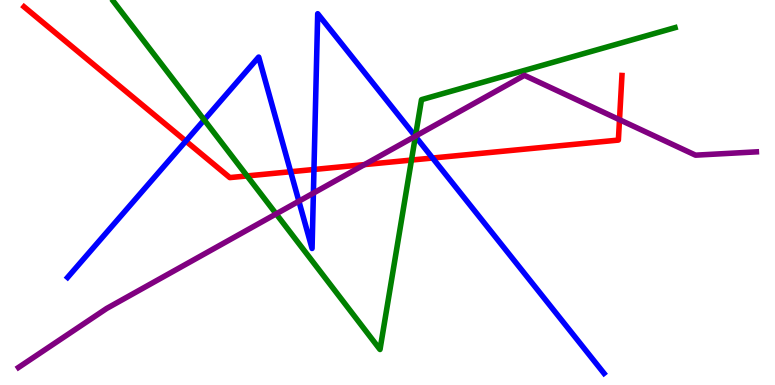[{'lines': ['blue', 'red'], 'intersections': [{'x': 2.4, 'y': 6.34}, {'x': 3.75, 'y': 5.54}, {'x': 4.05, 'y': 5.6}, {'x': 5.58, 'y': 5.9}]}, {'lines': ['green', 'red'], 'intersections': [{'x': 3.19, 'y': 5.43}, {'x': 5.31, 'y': 5.84}]}, {'lines': ['purple', 'red'], 'intersections': [{'x': 4.7, 'y': 5.72}, {'x': 7.99, 'y': 6.89}]}, {'lines': ['blue', 'green'], 'intersections': [{'x': 2.63, 'y': 6.89}, {'x': 5.36, 'y': 6.46}]}, {'lines': ['blue', 'purple'], 'intersections': [{'x': 3.86, 'y': 4.77}, {'x': 4.04, 'y': 4.98}, {'x': 5.36, 'y': 6.46}]}, {'lines': ['green', 'purple'], 'intersections': [{'x': 3.56, 'y': 4.44}, {'x': 5.36, 'y': 6.46}]}]